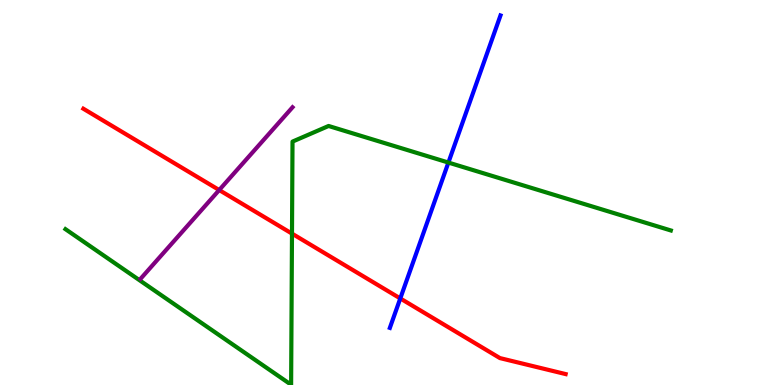[{'lines': ['blue', 'red'], 'intersections': [{'x': 5.16, 'y': 2.25}]}, {'lines': ['green', 'red'], 'intersections': [{'x': 3.77, 'y': 3.93}]}, {'lines': ['purple', 'red'], 'intersections': [{'x': 2.83, 'y': 5.06}]}, {'lines': ['blue', 'green'], 'intersections': [{'x': 5.79, 'y': 5.78}]}, {'lines': ['blue', 'purple'], 'intersections': []}, {'lines': ['green', 'purple'], 'intersections': []}]